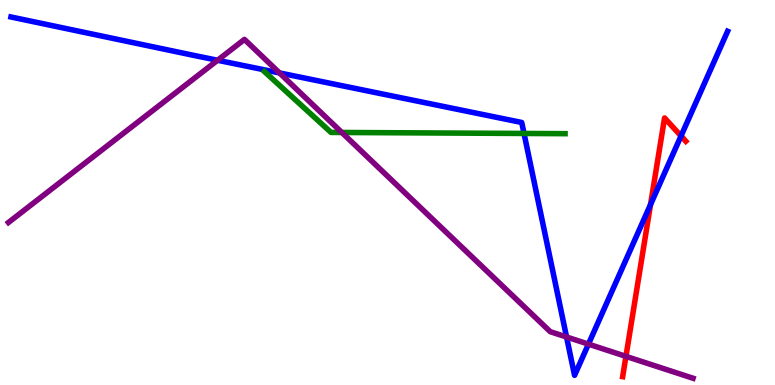[{'lines': ['blue', 'red'], 'intersections': [{'x': 8.39, 'y': 4.69}, {'x': 8.79, 'y': 6.47}]}, {'lines': ['green', 'red'], 'intersections': []}, {'lines': ['purple', 'red'], 'intersections': [{'x': 8.08, 'y': 0.744}]}, {'lines': ['blue', 'green'], 'intersections': [{'x': 6.76, 'y': 6.53}]}, {'lines': ['blue', 'purple'], 'intersections': [{'x': 2.81, 'y': 8.43}, {'x': 3.61, 'y': 8.11}, {'x': 7.31, 'y': 1.25}, {'x': 7.59, 'y': 1.06}]}, {'lines': ['green', 'purple'], 'intersections': [{'x': 4.41, 'y': 6.56}]}]